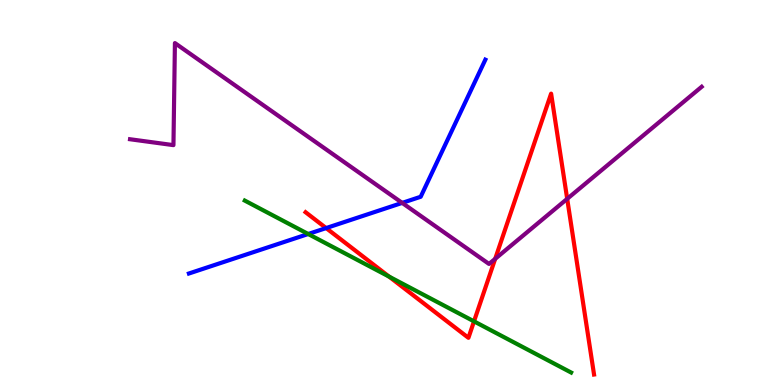[{'lines': ['blue', 'red'], 'intersections': [{'x': 4.21, 'y': 4.08}]}, {'lines': ['green', 'red'], 'intersections': [{'x': 5.02, 'y': 2.82}, {'x': 6.12, 'y': 1.65}]}, {'lines': ['purple', 'red'], 'intersections': [{'x': 6.39, 'y': 3.28}, {'x': 7.32, 'y': 4.84}]}, {'lines': ['blue', 'green'], 'intersections': [{'x': 3.98, 'y': 3.92}]}, {'lines': ['blue', 'purple'], 'intersections': [{'x': 5.19, 'y': 4.73}]}, {'lines': ['green', 'purple'], 'intersections': []}]